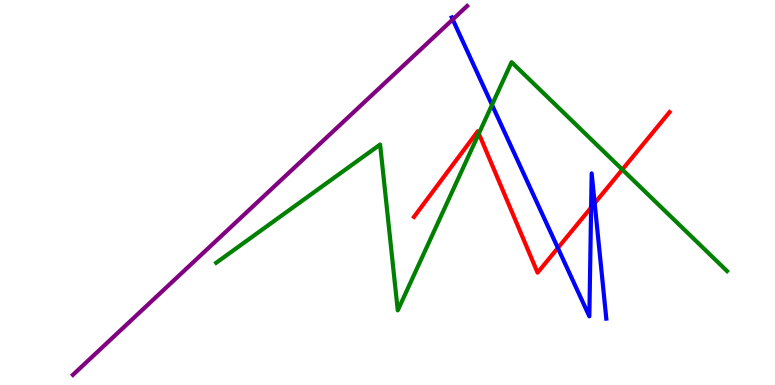[{'lines': ['blue', 'red'], 'intersections': [{'x': 7.2, 'y': 3.56}, {'x': 7.63, 'y': 4.61}, {'x': 7.67, 'y': 4.72}]}, {'lines': ['green', 'red'], 'intersections': [{'x': 6.18, 'y': 6.53}, {'x': 8.03, 'y': 5.6}]}, {'lines': ['purple', 'red'], 'intersections': []}, {'lines': ['blue', 'green'], 'intersections': [{'x': 6.35, 'y': 7.28}]}, {'lines': ['blue', 'purple'], 'intersections': [{'x': 5.84, 'y': 9.49}]}, {'lines': ['green', 'purple'], 'intersections': []}]